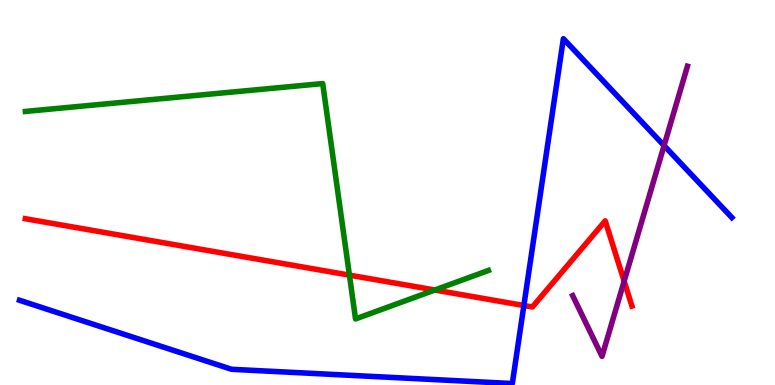[{'lines': ['blue', 'red'], 'intersections': [{'x': 6.76, 'y': 2.06}]}, {'lines': ['green', 'red'], 'intersections': [{'x': 4.51, 'y': 2.85}, {'x': 5.61, 'y': 2.47}]}, {'lines': ['purple', 'red'], 'intersections': [{'x': 8.05, 'y': 2.7}]}, {'lines': ['blue', 'green'], 'intersections': []}, {'lines': ['blue', 'purple'], 'intersections': [{'x': 8.57, 'y': 6.22}]}, {'lines': ['green', 'purple'], 'intersections': []}]